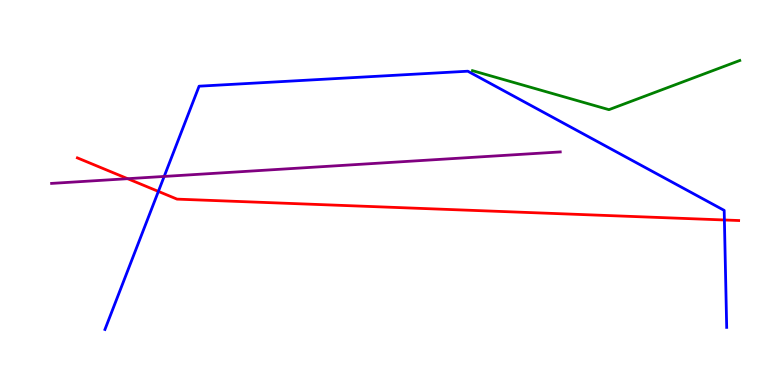[{'lines': ['blue', 'red'], 'intersections': [{'x': 2.04, 'y': 5.03}, {'x': 9.35, 'y': 4.29}]}, {'lines': ['green', 'red'], 'intersections': []}, {'lines': ['purple', 'red'], 'intersections': [{'x': 1.65, 'y': 5.36}]}, {'lines': ['blue', 'green'], 'intersections': []}, {'lines': ['blue', 'purple'], 'intersections': [{'x': 2.12, 'y': 5.42}]}, {'lines': ['green', 'purple'], 'intersections': []}]